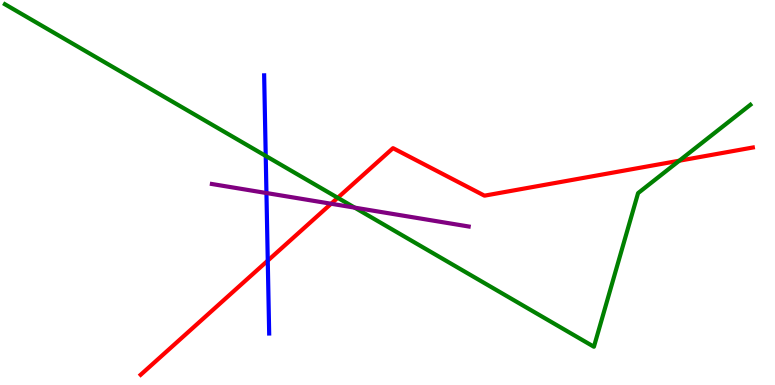[{'lines': ['blue', 'red'], 'intersections': [{'x': 3.45, 'y': 3.23}]}, {'lines': ['green', 'red'], 'intersections': [{'x': 4.36, 'y': 4.86}, {'x': 8.77, 'y': 5.83}]}, {'lines': ['purple', 'red'], 'intersections': [{'x': 4.27, 'y': 4.71}]}, {'lines': ['blue', 'green'], 'intersections': [{'x': 3.43, 'y': 5.95}]}, {'lines': ['blue', 'purple'], 'intersections': [{'x': 3.44, 'y': 4.99}]}, {'lines': ['green', 'purple'], 'intersections': [{'x': 4.58, 'y': 4.61}]}]